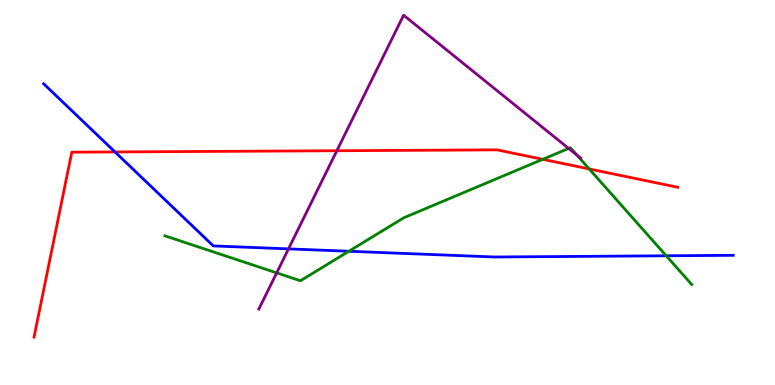[{'lines': ['blue', 'red'], 'intersections': [{'x': 1.48, 'y': 6.05}]}, {'lines': ['green', 'red'], 'intersections': [{'x': 7.0, 'y': 5.86}, {'x': 7.6, 'y': 5.61}]}, {'lines': ['purple', 'red'], 'intersections': [{'x': 4.35, 'y': 6.08}]}, {'lines': ['blue', 'green'], 'intersections': [{'x': 4.5, 'y': 3.47}, {'x': 8.6, 'y': 3.36}]}, {'lines': ['blue', 'purple'], 'intersections': [{'x': 3.72, 'y': 3.54}]}, {'lines': ['green', 'purple'], 'intersections': [{'x': 3.57, 'y': 2.91}, {'x': 7.34, 'y': 6.14}, {'x': 7.44, 'y': 5.97}]}]